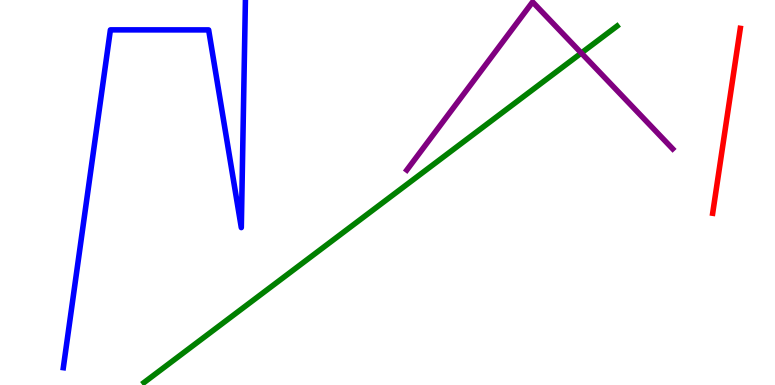[{'lines': ['blue', 'red'], 'intersections': []}, {'lines': ['green', 'red'], 'intersections': []}, {'lines': ['purple', 'red'], 'intersections': []}, {'lines': ['blue', 'green'], 'intersections': []}, {'lines': ['blue', 'purple'], 'intersections': []}, {'lines': ['green', 'purple'], 'intersections': [{'x': 7.5, 'y': 8.62}]}]